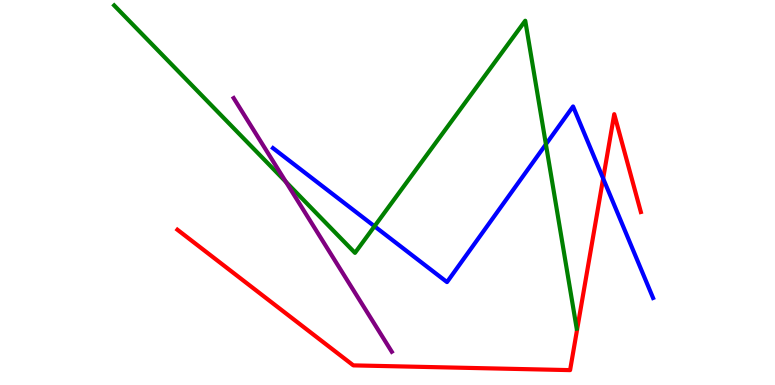[{'lines': ['blue', 'red'], 'intersections': [{'x': 7.78, 'y': 5.36}]}, {'lines': ['green', 'red'], 'intersections': []}, {'lines': ['purple', 'red'], 'intersections': []}, {'lines': ['blue', 'green'], 'intersections': [{'x': 4.83, 'y': 4.12}, {'x': 7.04, 'y': 6.25}]}, {'lines': ['blue', 'purple'], 'intersections': []}, {'lines': ['green', 'purple'], 'intersections': [{'x': 3.69, 'y': 5.28}]}]